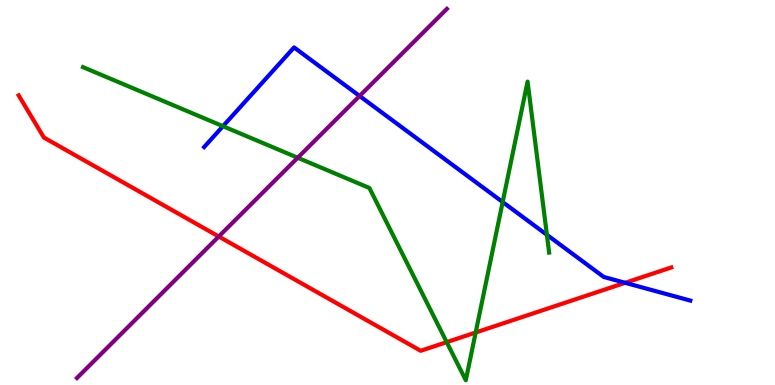[{'lines': ['blue', 'red'], 'intersections': [{'x': 8.07, 'y': 2.65}]}, {'lines': ['green', 'red'], 'intersections': [{'x': 5.76, 'y': 1.11}, {'x': 6.14, 'y': 1.36}]}, {'lines': ['purple', 'red'], 'intersections': [{'x': 2.82, 'y': 3.86}]}, {'lines': ['blue', 'green'], 'intersections': [{'x': 2.88, 'y': 6.72}, {'x': 6.49, 'y': 4.75}, {'x': 7.06, 'y': 3.9}]}, {'lines': ['blue', 'purple'], 'intersections': [{'x': 4.64, 'y': 7.51}]}, {'lines': ['green', 'purple'], 'intersections': [{'x': 3.84, 'y': 5.9}]}]